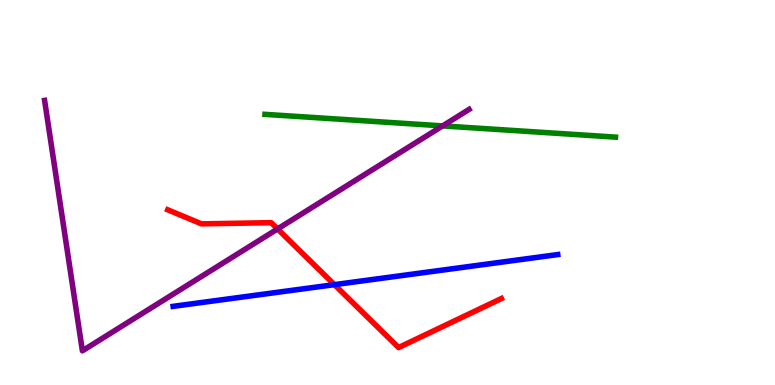[{'lines': ['blue', 'red'], 'intersections': [{'x': 4.31, 'y': 2.61}]}, {'lines': ['green', 'red'], 'intersections': []}, {'lines': ['purple', 'red'], 'intersections': [{'x': 3.58, 'y': 4.05}]}, {'lines': ['blue', 'green'], 'intersections': []}, {'lines': ['blue', 'purple'], 'intersections': []}, {'lines': ['green', 'purple'], 'intersections': [{'x': 5.71, 'y': 6.73}]}]